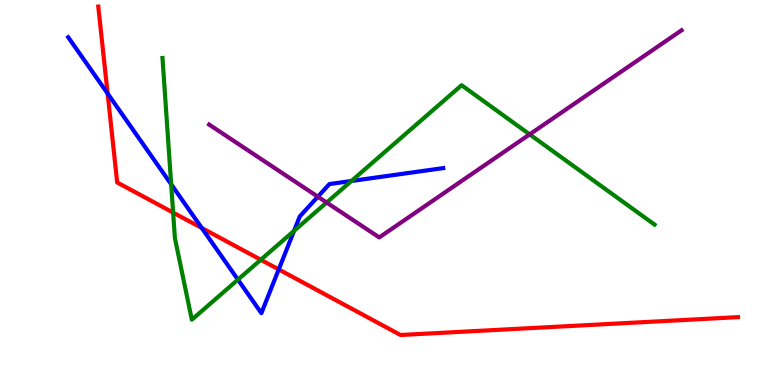[{'lines': ['blue', 'red'], 'intersections': [{'x': 1.39, 'y': 7.57}, {'x': 2.6, 'y': 4.08}, {'x': 3.6, 'y': 3.0}]}, {'lines': ['green', 'red'], 'intersections': [{'x': 2.23, 'y': 4.48}, {'x': 3.36, 'y': 3.25}]}, {'lines': ['purple', 'red'], 'intersections': []}, {'lines': ['blue', 'green'], 'intersections': [{'x': 2.21, 'y': 5.21}, {'x': 3.07, 'y': 2.74}, {'x': 3.79, 'y': 4.0}, {'x': 4.53, 'y': 5.3}]}, {'lines': ['blue', 'purple'], 'intersections': [{'x': 4.1, 'y': 4.89}]}, {'lines': ['green', 'purple'], 'intersections': [{'x': 4.21, 'y': 4.74}, {'x': 6.83, 'y': 6.51}]}]